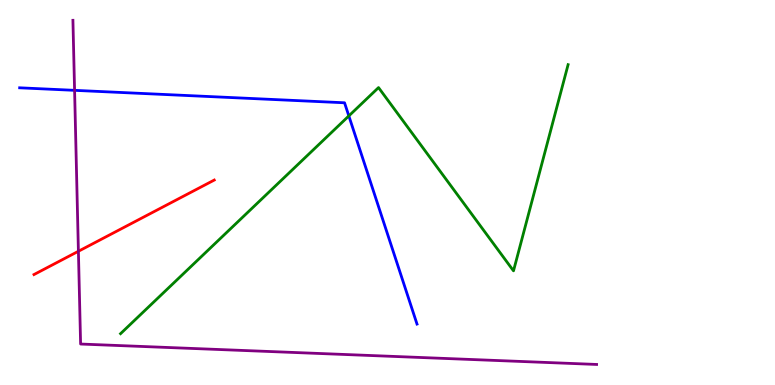[{'lines': ['blue', 'red'], 'intersections': []}, {'lines': ['green', 'red'], 'intersections': []}, {'lines': ['purple', 'red'], 'intersections': [{'x': 1.01, 'y': 3.47}]}, {'lines': ['blue', 'green'], 'intersections': [{'x': 4.5, 'y': 6.99}]}, {'lines': ['blue', 'purple'], 'intersections': [{'x': 0.962, 'y': 7.65}]}, {'lines': ['green', 'purple'], 'intersections': []}]